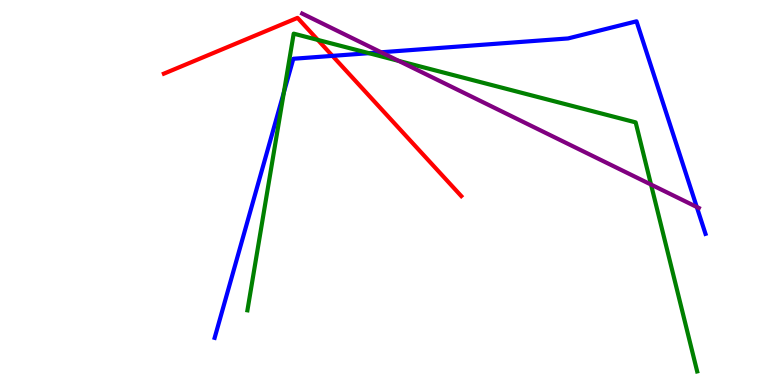[{'lines': ['blue', 'red'], 'intersections': [{'x': 4.29, 'y': 8.55}]}, {'lines': ['green', 'red'], 'intersections': [{'x': 4.1, 'y': 8.96}]}, {'lines': ['purple', 'red'], 'intersections': []}, {'lines': ['blue', 'green'], 'intersections': [{'x': 3.66, 'y': 7.6}, {'x': 4.76, 'y': 8.62}]}, {'lines': ['blue', 'purple'], 'intersections': [{'x': 4.92, 'y': 8.64}, {'x': 8.99, 'y': 4.62}]}, {'lines': ['green', 'purple'], 'intersections': [{'x': 5.14, 'y': 8.42}, {'x': 8.4, 'y': 5.21}]}]